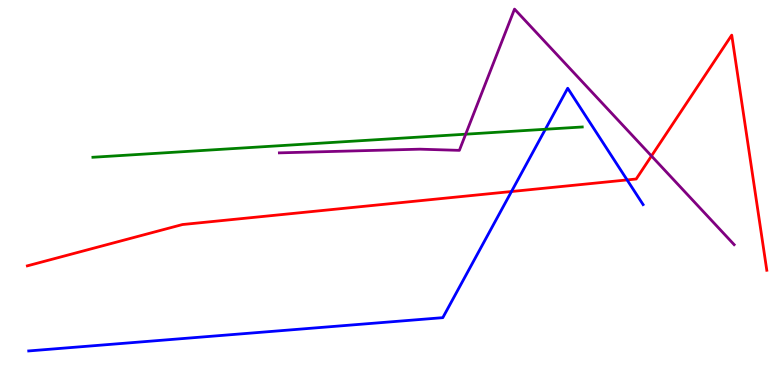[{'lines': ['blue', 'red'], 'intersections': [{'x': 6.6, 'y': 5.03}, {'x': 8.09, 'y': 5.33}]}, {'lines': ['green', 'red'], 'intersections': []}, {'lines': ['purple', 'red'], 'intersections': [{'x': 8.41, 'y': 5.95}]}, {'lines': ['blue', 'green'], 'intersections': [{'x': 7.04, 'y': 6.64}]}, {'lines': ['blue', 'purple'], 'intersections': []}, {'lines': ['green', 'purple'], 'intersections': [{'x': 6.01, 'y': 6.51}]}]